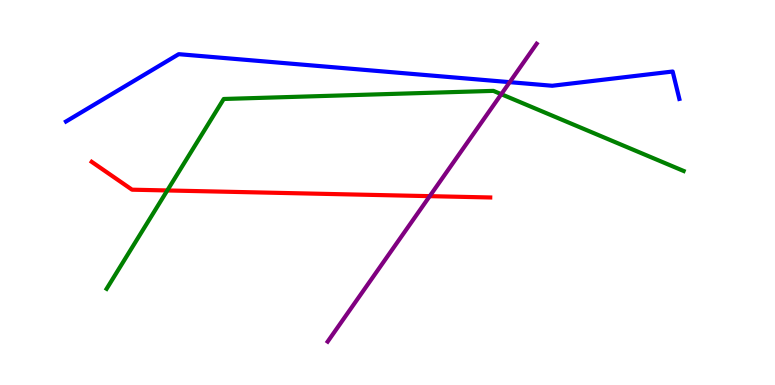[{'lines': ['blue', 'red'], 'intersections': []}, {'lines': ['green', 'red'], 'intersections': [{'x': 2.16, 'y': 5.05}]}, {'lines': ['purple', 'red'], 'intersections': [{'x': 5.54, 'y': 4.91}]}, {'lines': ['blue', 'green'], 'intersections': []}, {'lines': ['blue', 'purple'], 'intersections': [{'x': 6.58, 'y': 7.87}]}, {'lines': ['green', 'purple'], 'intersections': [{'x': 6.47, 'y': 7.55}]}]